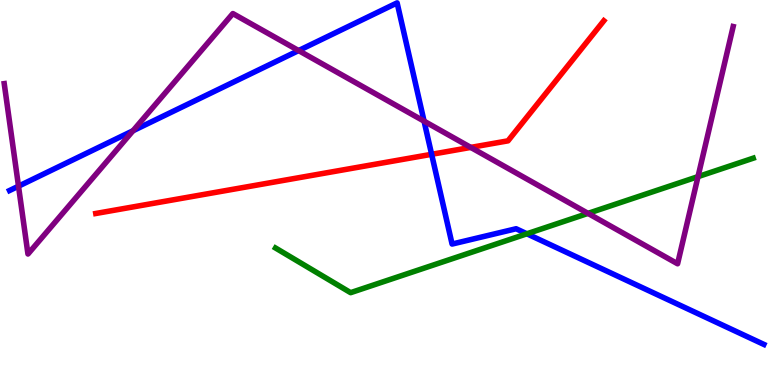[{'lines': ['blue', 'red'], 'intersections': [{'x': 5.57, 'y': 5.99}]}, {'lines': ['green', 'red'], 'intersections': []}, {'lines': ['purple', 'red'], 'intersections': [{'x': 6.07, 'y': 6.17}]}, {'lines': ['blue', 'green'], 'intersections': [{'x': 6.8, 'y': 3.93}]}, {'lines': ['blue', 'purple'], 'intersections': [{'x': 0.239, 'y': 5.16}, {'x': 1.72, 'y': 6.6}, {'x': 3.85, 'y': 8.69}, {'x': 5.47, 'y': 6.85}]}, {'lines': ['green', 'purple'], 'intersections': [{'x': 7.59, 'y': 4.46}, {'x': 9.01, 'y': 5.41}]}]